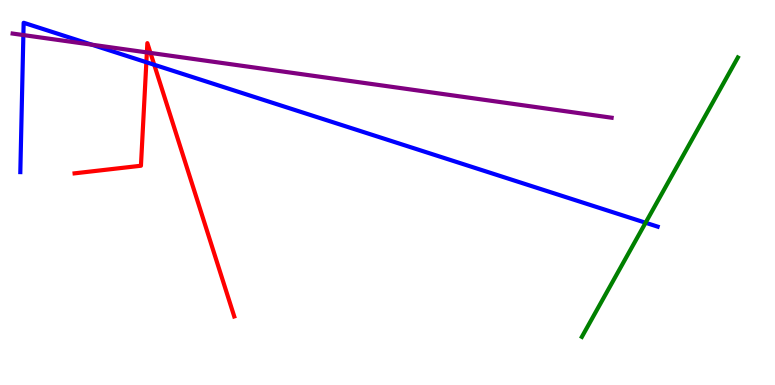[{'lines': ['blue', 'red'], 'intersections': [{'x': 1.89, 'y': 8.38}, {'x': 1.99, 'y': 8.32}]}, {'lines': ['green', 'red'], 'intersections': []}, {'lines': ['purple', 'red'], 'intersections': [{'x': 1.9, 'y': 8.64}, {'x': 1.94, 'y': 8.63}]}, {'lines': ['blue', 'green'], 'intersections': [{'x': 8.33, 'y': 4.21}]}, {'lines': ['blue', 'purple'], 'intersections': [{'x': 0.302, 'y': 9.09}, {'x': 1.18, 'y': 8.84}]}, {'lines': ['green', 'purple'], 'intersections': []}]